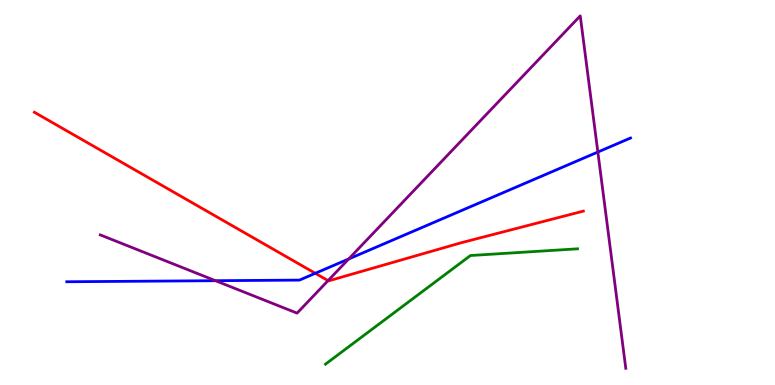[{'lines': ['blue', 'red'], 'intersections': [{'x': 4.07, 'y': 2.9}]}, {'lines': ['green', 'red'], 'intersections': []}, {'lines': ['purple', 'red'], 'intersections': [{'x': 4.23, 'y': 2.71}]}, {'lines': ['blue', 'green'], 'intersections': []}, {'lines': ['blue', 'purple'], 'intersections': [{'x': 2.78, 'y': 2.71}, {'x': 4.5, 'y': 3.27}, {'x': 7.71, 'y': 6.05}]}, {'lines': ['green', 'purple'], 'intersections': []}]